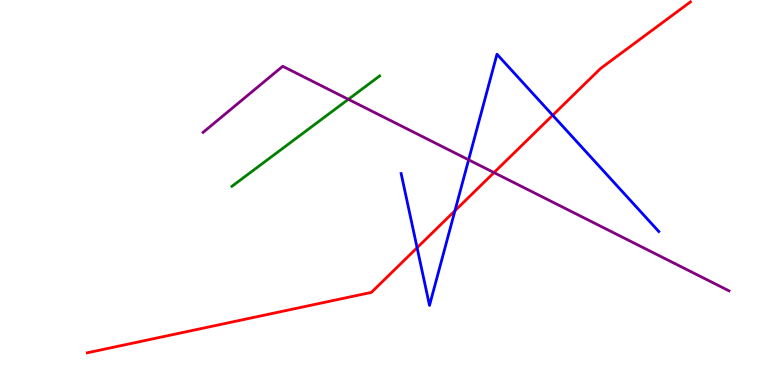[{'lines': ['blue', 'red'], 'intersections': [{'x': 5.38, 'y': 3.57}, {'x': 5.87, 'y': 4.53}, {'x': 7.13, 'y': 7.01}]}, {'lines': ['green', 'red'], 'intersections': []}, {'lines': ['purple', 'red'], 'intersections': [{'x': 6.37, 'y': 5.52}]}, {'lines': ['blue', 'green'], 'intersections': []}, {'lines': ['blue', 'purple'], 'intersections': [{'x': 6.05, 'y': 5.85}]}, {'lines': ['green', 'purple'], 'intersections': [{'x': 4.49, 'y': 7.42}]}]